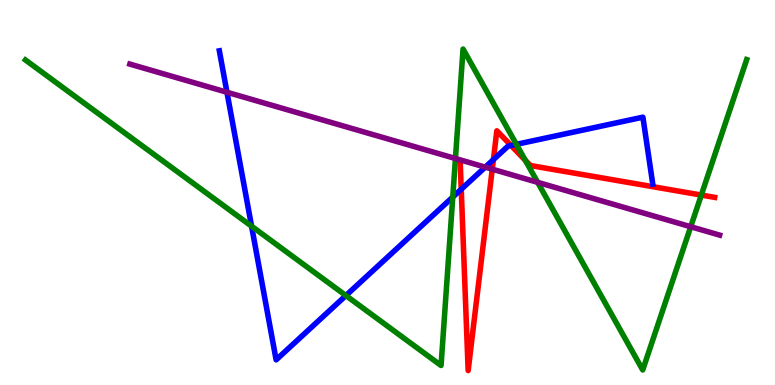[{'lines': ['blue', 'red'], 'intersections': [{'x': 5.95, 'y': 5.08}, {'x': 6.37, 'y': 5.85}, {'x': 6.59, 'y': 6.22}]}, {'lines': ['green', 'red'], 'intersections': [{'x': 6.78, 'y': 5.84}, {'x': 9.05, 'y': 4.93}]}, {'lines': ['purple', 'red'], 'intersections': [{'x': 6.35, 'y': 5.61}]}, {'lines': ['blue', 'green'], 'intersections': [{'x': 3.25, 'y': 4.12}, {'x': 4.46, 'y': 2.32}, {'x': 5.84, 'y': 4.88}, {'x': 6.66, 'y': 6.25}]}, {'lines': ['blue', 'purple'], 'intersections': [{'x': 2.93, 'y': 7.6}, {'x': 6.26, 'y': 5.66}]}, {'lines': ['green', 'purple'], 'intersections': [{'x': 5.88, 'y': 5.88}, {'x': 6.94, 'y': 5.26}, {'x': 8.91, 'y': 4.11}]}]